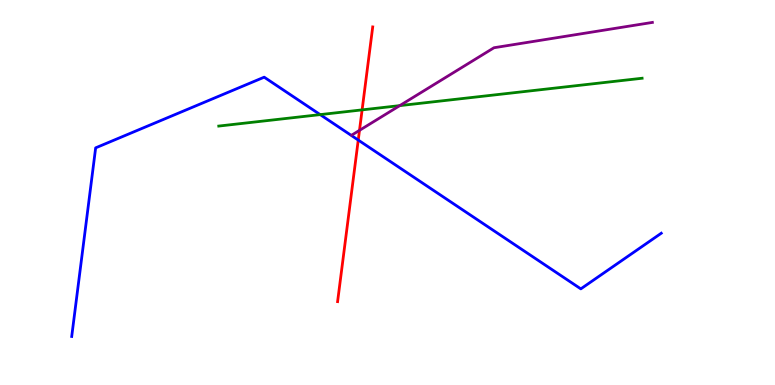[{'lines': ['blue', 'red'], 'intersections': [{'x': 4.62, 'y': 6.36}]}, {'lines': ['green', 'red'], 'intersections': [{'x': 4.67, 'y': 7.15}]}, {'lines': ['purple', 'red'], 'intersections': [{'x': 4.64, 'y': 6.61}]}, {'lines': ['blue', 'green'], 'intersections': [{'x': 4.13, 'y': 7.02}]}, {'lines': ['blue', 'purple'], 'intersections': []}, {'lines': ['green', 'purple'], 'intersections': [{'x': 5.16, 'y': 7.26}]}]